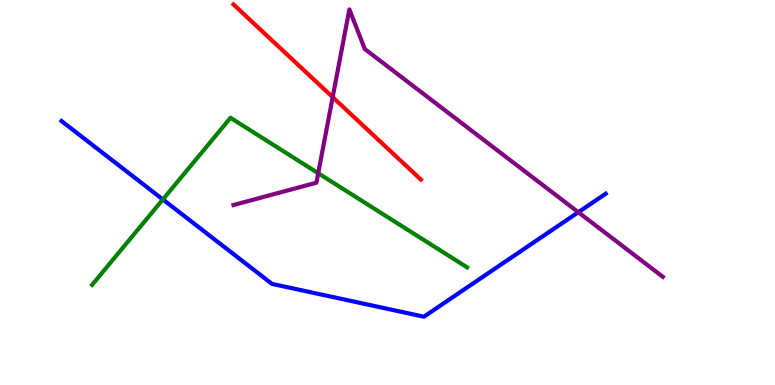[{'lines': ['blue', 'red'], 'intersections': []}, {'lines': ['green', 'red'], 'intersections': []}, {'lines': ['purple', 'red'], 'intersections': [{'x': 4.29, 'y': 7.48}]}, {'lines': ['blue', 'green'], 'intersections': [{'x': 2.1, 'y': 4.82}]}, {'lines': ['blue', 'purple'], 'intersections': [{'x': 7.46, 'y': 4.49}]}, {'lines': ['green', 'purple'], 'intersections': [{'x': 4.11, 'y': 5.5}]}]